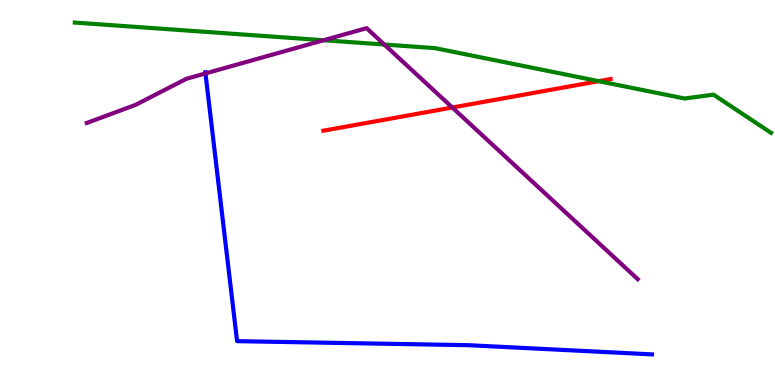[{'lines': ['blue', 'red'], 'intersections': []}, {'lines': ['green', 'red'], 'intersections': [{'x': 7.73, 'y': 7.89}]}, {'lines': ['purple', 'red'], 'intersections': [{'x': 5.84, 'y': 7.21}]}, {'lines': ['blue', 'green'], 'intersections': []}, {'lines': ['blue', 'purple'], 'intersections': [{'x': 2.65, 'y': 8.09}]}, {'lines': ['green', 'purple'], 'intersections': [{'x': 4.18, 'y': 8.96}, {'x': 4.96, 'y': 8.84}]}]